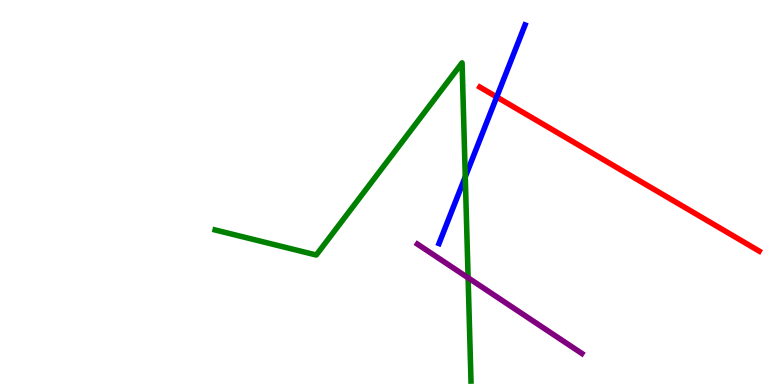[{'lines': ['blue', 'red'], 'intersections': [{'x': 6.41, 'y': 7.48}]}, {'lines': ['green', 'red'], 'intersections': []}, {'lines': ['purple', 'red'], 'intersections': []}, {'lines': ['blue', 'green'], 'intersections': [{'x': 6.0, 'y': 5.41}]}, {'lines': ['blue', 'purple'], 'intersections': []}, {'lines': ['green', 'purple'], 'intersections': [{'x': 6.04, 'y': 2.78}]}]